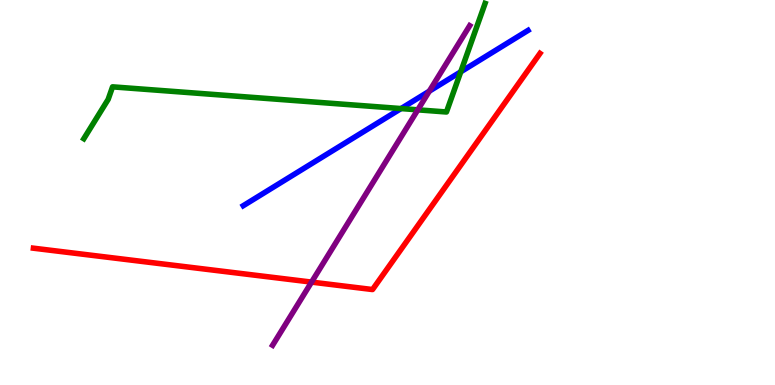[{'lines': ['blue', 'red'], 'intersections': []}, {'lines': ['green', 'red'], 'intersections': []}, {'lines': ['purple', 'red'], 'intersections': [{'x': 4.02, 'y': 2.67}]}, {'lines': ['blue', 'green'], 'intersections': [{'x': 5.17, 'y': 7.18}, {'x': 5.95, 'y': 8.13}]}, {'lines': ['blue', 'purple'], 'intersections': [{'x': 5.54, 'y': 7.63}]}, {'lines': ['green', 'purple'], 'intersections': [{'x': 5.39, 'y': 7.15}]}]